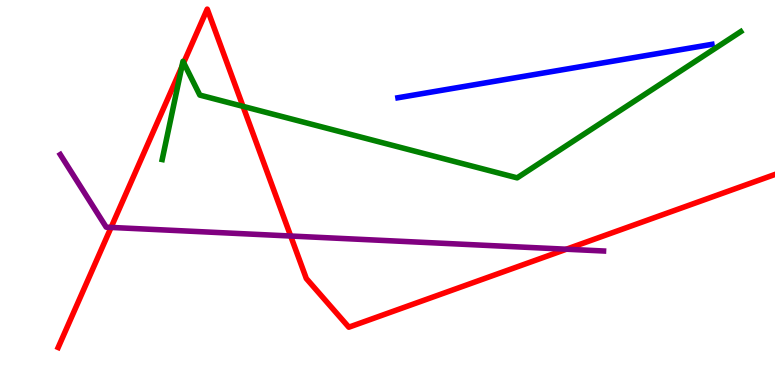[{'lines': ['blue', 'red'], 'intersections': []}, {'lines': ['green', 'red'], 'intersections': [{'x': 2.35, 'y': 8.26}, {'x': 2.37, 'y': 8.37}, {'x': 3.14, 'y': 7.24}]}, {'lines': ['purple', 'red'], 'intersections': [{'x': 1.43, 'y': 4.09}, {'x': 3.75, 'y': 3.87}, {'x': 7.31, 'y': 3.53}]}, {'lines': ['blue', 'green'], 'intersections': []}, {'lines': ['blue', 'purple'], 'intersections': []}, {'lines': ['green', 'purple'], 'intersections': []}]